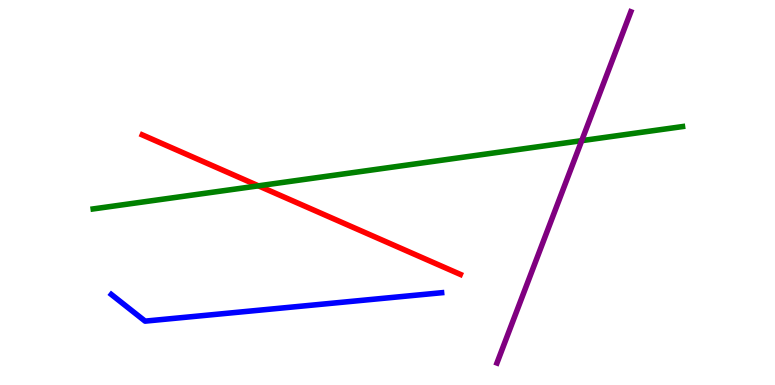[{'lines': ['blue', 'red'], 'intersections': []}, {'lines': ['green', 'red'], 'intersections': [{'x': 3.33, 'y': 5.17}]}, {'lines': ['purple', 'red'], 'intersections': []}, {'lines': ['blue', 'green'], 'intersections': []}, {'lines': ['blue', 'purple'], 'intersections': []}, {'lines': ['green', 'purple'], 'intersections': [{'x': 7.51, 'y': 6.35}]}]